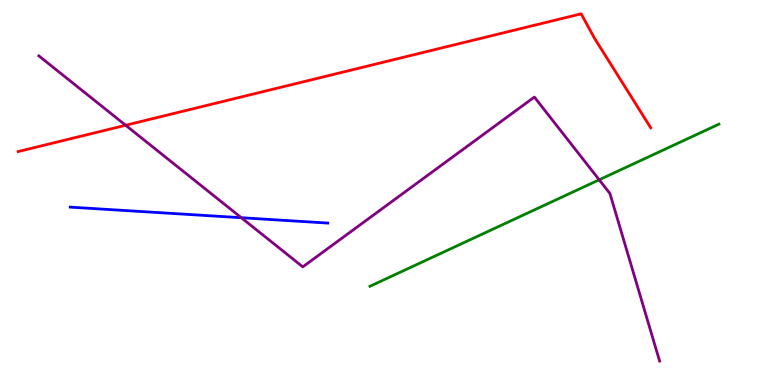[{'lines': ['blue', 'red'], 'intersections': []}, {'lines': ['green', 'red'], 'intersections': []}, {'lines': ['purple', 'red'], 'intersections': [{'x': 1.62, 'y': 6.75}]}, {'lines': ['blue', 'green'], 'intersections': []}, {'lines': ['blue', 'purple'], 'intersections': [{'x': 3.11, 'y': 4.34}]}, {'lines': ['green', 'purple'], 'intersections': [{'x': 7.73, 'y': 5.33}]}]